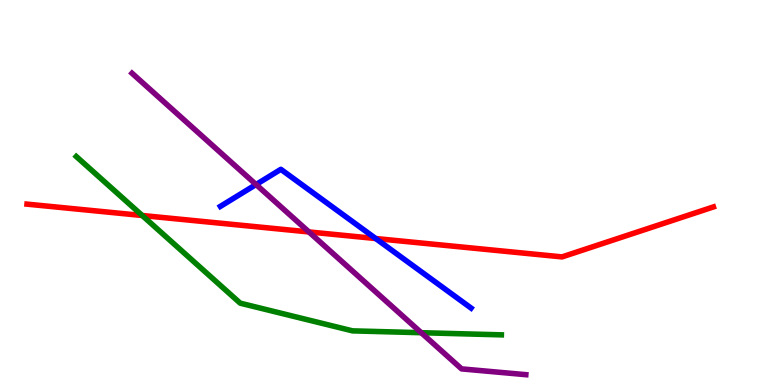[{'lines': ['blue', 'red'], 'intersections': [{'x': 4.85, 'y': 3.8}]}, {'lines': ['green', 'red'], 'intersections': [{'x': 1.84, 'y': 4.4}]}, {'lines': ['purple', 'red'], 'intersections': [{'x': 3.99, 'y': 3.98}]}, {'lines': ['blue', 'green'], 'intersections': []}, {'lines': ['blue', 'purple'], 'intersections': [{'x': 3.3, 'y': 5.21}]}, {'lines': ['green', 'purple'], 'intersections': [{'x': 5.44, 'y': 1.36}]}]